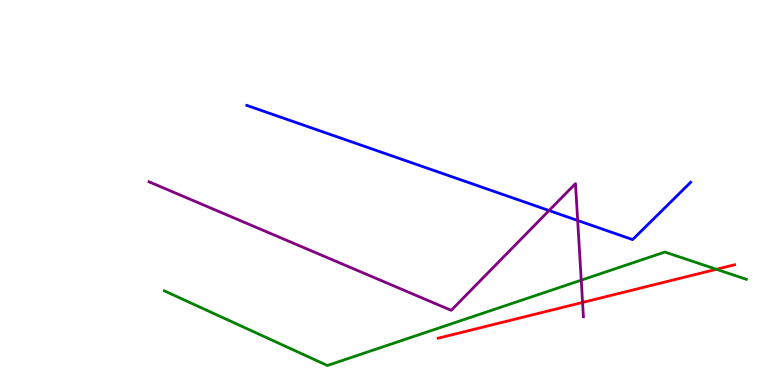[{'lines': ['blue', 'red'], 'intersections': []}, {'lines': ['green', 'red'], 'intersections': [{'x': 9.24, 'y': 3.01}]}, {'lines': ['purple', 'red'], 'intersections': [{'x': 7.52, 'y': 2.14}]}, {'lines': ['blue', 'green'], 'intersections': []}, {'lines': ['blue', 'purple'], 'intersections': [{'x': 7.08, 'y': 4.53}, {'x': 7.45, 'y': 4.27}]}, {'lines': ['green', 'purple'], 'intersections': [{'x': 7.5, 'y': 2.72}]}]